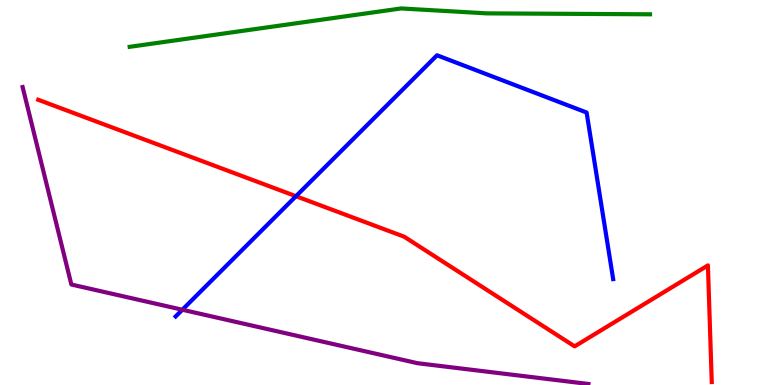[{'lines': ['blue', 'red'], 'intersections': [{'x': 3.82, 'y': 4.9}]}, {'lines': ['green', 'red'], 'intersections': []}, {'lines': ['purple', 'red'], 'intersections': []}, {'lines': ['blue', 'green'], 'intersections': []}, {'lines': ['blue', 'purple'], 'intersections': [{'x': 2.35, 'y': 1.95}]}, {'lines': ['green', 'purple'], 'intersections': []}]